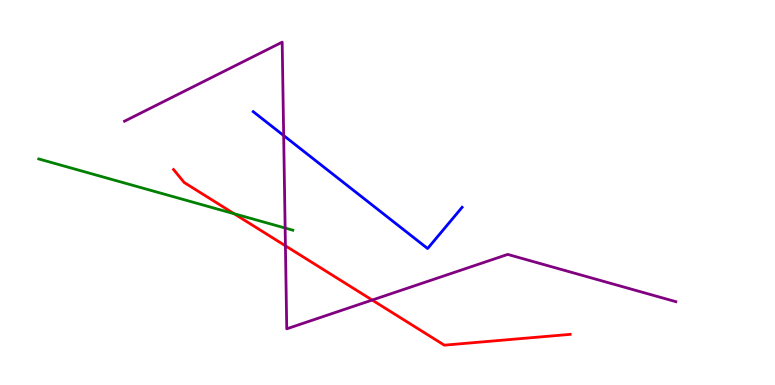[{'lines': ['blue', 'red'], 'intersections': []}, {'lines': ['green', 'red'], 'intersections': [{'x': 3.02, 'y': 4.45}]}, {'lines': ['purple', 'red'], 'intersections': [{'x': 3.68, 'y': 3.62}, {'x': 4.8, 'y': 2.21}]}, {'lines': ['blue', 'green'], 'intersections': []}, {'lines': ['blue', 'purple'], 'intersections': [{'x': 3.66, 'y': 6.48}]}, {'lines': ['green', 'purple'], 'intersections': [{'x': 3.68, 'y': 4.08}]}]